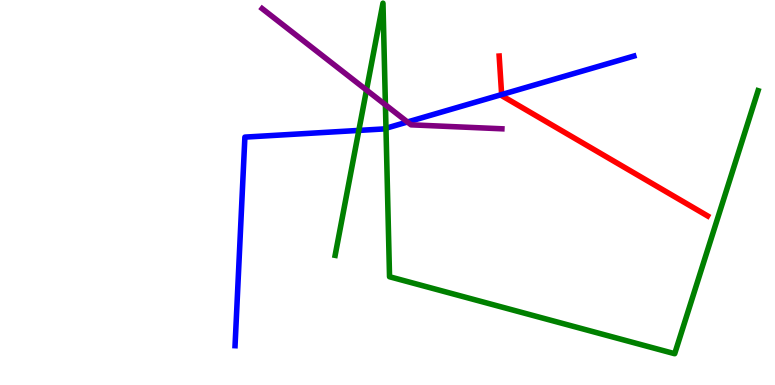[{'lines': ['blue', 'red'], 'intersections': [{'x': 6.47, 'y': 7.54}]}, {'lines': ['green', 'red'], 'intersections': []}, {'lines': ['purple', 'red'], 'intersections': []}, {'lines': ['blue', 'green'], 'intersections': [{'x': 4.63, 'y': 6.61}, {'x': 4.98, 'y': 6.67}]}, {'lines': ['blue', 'purple'], 'intersections': [{'x': 5.26, 'y': 6.83}]}, {'lines': ['green', 'purple'], 'intersections': [{'x': 4.73, 'y': 7.66}, {'x': 4.97, 'y': 7.28}]}]